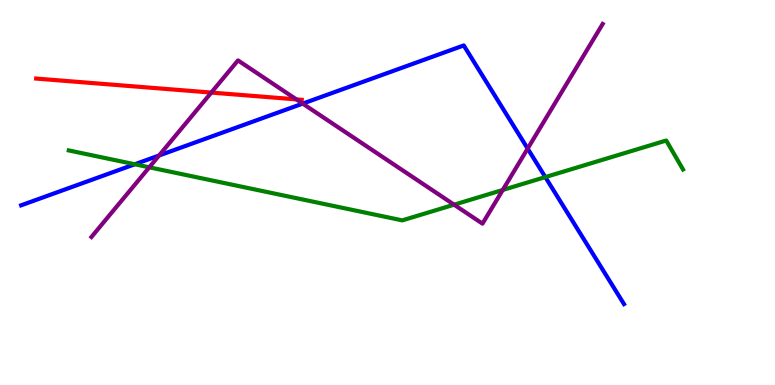[{'lines': ['blue', 'red'], 'intersections': []}, {'lines': ['green', 'red'], 'intersections': []}, {'lines': ['purple', 'red'], 'intersections': [{'x': 2.73, 'y': 7.6}, {'x': 3.82, 'y': 7.42}]}, {'lines': ['blue', 'green'], 'intersections': [{'x': 1.74, 'y': 5.73}, {'x': 7.04, 'y': 5.4}]}, {'lines': ['blue', 'purple'], 'intersections': [{'x': 2.05, 'y': 5.96}, {'x': 3.91, 'y': 7.31}, {'x': 6.81, 'y': 6.14}]}, {'lines': ['green', 'purple'], 'intersections': [{'x': 1.93, 'y': 5.65}, {'x': 5.86, 'y': 4.68}, {'x': 6.49, 'y': 5.07}]}]